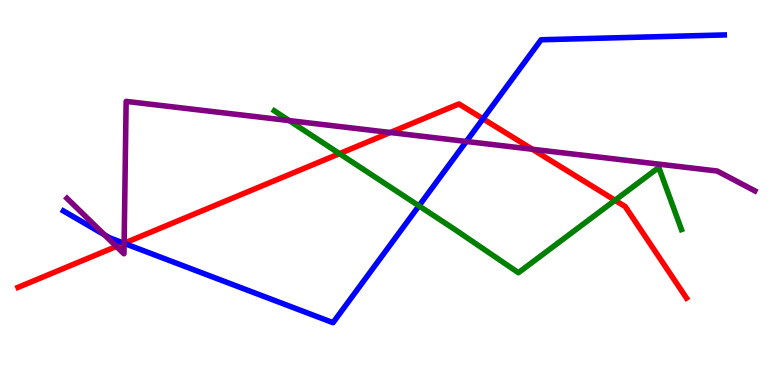[{'lines': ['blue', 'red'], 'intersections': [{'x': 1.6, 'y': 3.68}, {'x': 6.23, 'y': 6.91}]}, {'lines': ['green', 'red'], 'intersections': [{'x': 4.38, 'y': 6.01}, {'x': 7.94, 'y': 4.8}]}, {'lines': ['purple', 'red'], 'intersections': [{'x': 1.5, 'y': 3.6}, {'x': 1.6, 'y': 3.68}, {'x': 5.04, 'y': 6.56}, {'x': 6.87, 'y': 6.12}]}, {'lines': ['blue', 'green'], 'intersections': [{'x': 5.41, 'y': 4.65}]}, {'lines': ['blue', 'purple'], 'intersections': [{'x': 1.35, 'y': 3.9}, {'x': 1.6, 'y': 3.68}, {'x': 6.02, 'y': 6.33}]}, {'lines': ['green', 'purple'], 'intersections': [{'x': 3.73, 'y': 6.87}]}]